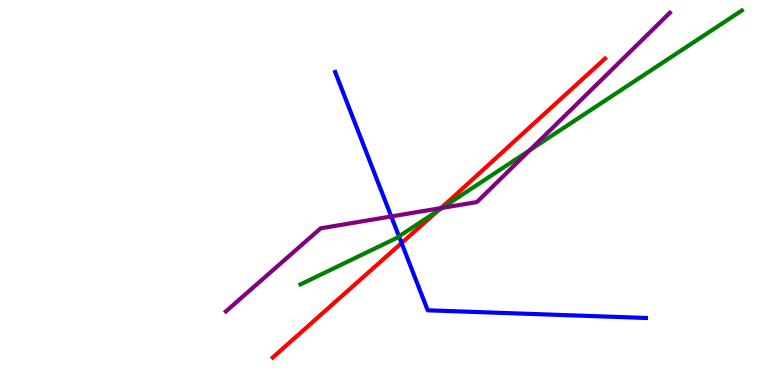[{'lines': ['blue', 'red'], 'intersections': [{'x': 5.18, 'y': 3.69}]}, {'lines': ['green', 'red'], 'intersections': [{'x': 5.65, 'y': 4.53}]}, {'lines': ['purple', 'red'], 'intersections': [{'x': 5.69, 'y': 4.59}]}, {'lines': ['blue', 'green'], 'intersections': [{'x': 5.15, 'y': 3.86}]}, {'lines': ['blue', 'purple'], 'intersections': [{'x': 5.05, 'y': 4.38}]}, {'lines': ['green', 'purple'], 'intersections': [{'x': 5.71, 'y': 4.6}, {'x': 6.84, 'y': 6.1}]}]